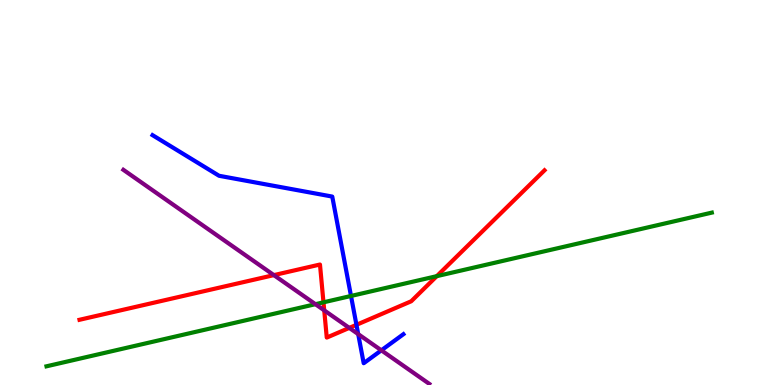[{'lines': ['blue', 'red'], 'intersections': [{'x': 4.6, 'y': 1.56}]}, {'lines': ['green', 'red'], 'intersections': [{'x': 4.17, 'y': 2.15}, {'x': 5.64, 'y': 2.83}]}, {'lines': ['purple', 'red'], 'intersections': [{'x': 3.53, 'y': 2.85}, {'x': 4.18, 'y': 1.94}, {'x': 4.51, 'y': 1.48}]}, {'lines': ['blue', 'green'], 'intersections': [{'x': 4.53, 'y': 2.31}]}, {'lines': ['blue', 'purple'], 'intersections': [{'x': 4.62, 'y': 1.32}, {'x': 4.92, 'y': 0.901}]}, {'lines': ['green', 'purple'], 'intersections': [{'x': 4.07, 'y': 2.1}]}]